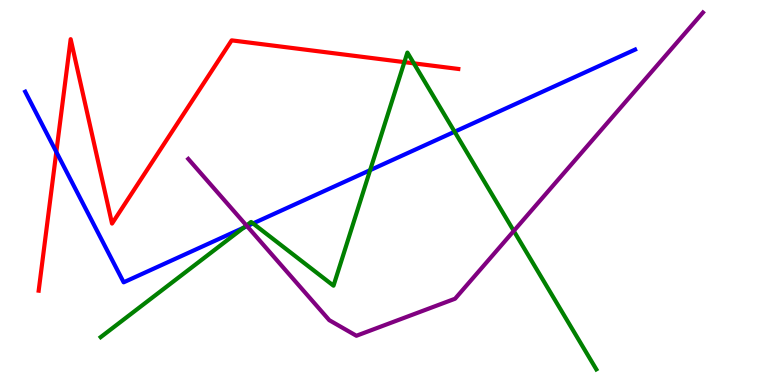[{'lines': ['blue', 'red'], 'intersections': [{'x': 0.727, 'y': 6.05}]}, {'lines': ['green', 'red'], 'intersections': [{'x': 5.22, 'y': 8.39}, {'x': 5.34, 'y': 8.35}]}, {'lines': ['purple', 'red'], 'intersections': []}, {'lines': ['blue', 'green'], 'intersections': [{'x': 3.14, 'y': 4.08}, {'x': 3.26, 'y': 4.2}, {'x': 4.78, 'y': 5.58}, {'x': 5.87, 'y': 6.58}]}, {'lines': ['blue', 'purple'], 'intersections': [{'x': 3.19, 'y': 4.13}]}, {'lines': ['green', 'purple'], 'intersections': [{'x': 3.18, 'y': 4.14}, {'x': 6.63, 'y': 4.0}]}]